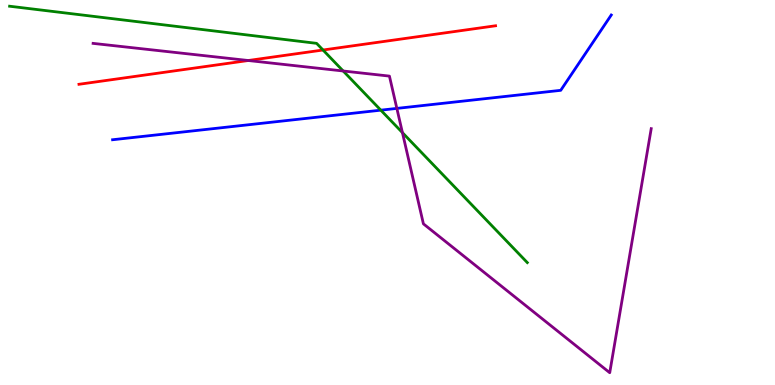[{'lines': ['blue', 'red'], 'intersections': []}, {'lines': ['green', 'red'], 'intersections': [{'x': 4.17, 'y': 8.7}]}, {'lines': ['purple', 'red'], 'intersections': [{'x': 3.2, 'y': 8.43}]}, {'lines': ['blue', 'green'], 'intersections': [{'x': 4.91, 'y': 7.14}]}, {'lines': ['blue', 'purple'], 'intersections': [{'x': 5.12, 'y': 7.18}]}, {'lines': ['green', 'purple'], 'intersections': [{'x': 4.43, 'y': 8.16}, {'x': 5.19, 'y': 6.55}]}]